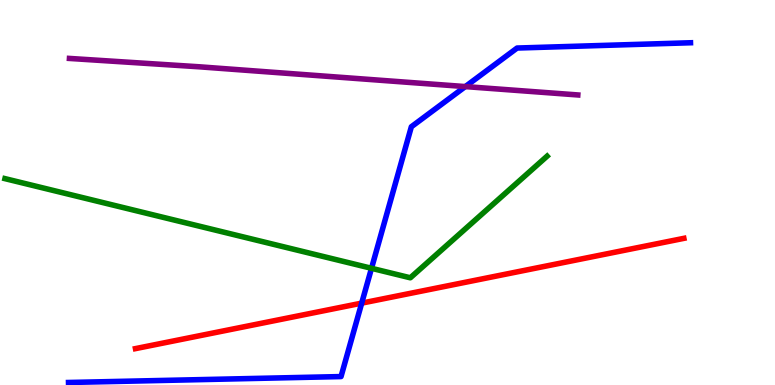[{'lines': ['blue', 'red'], 'intersections': [{'x': 4.67, 'y': 2.13}]}, {'lines': ['green', 'red'], 'intersections': []}, {'lines': ['purple', 'red'], 'intersections': []}, {'lines': ['blue', 'green'], 'intersections': [{'x': 4.79, 'y': 3.03}]}, {'lines': ['blue', 'purple'], 'intersections': [{'x': 6.0, 'y': 7.75}]}, {'lines': ['green', 'purple'], 'intersections': []}]